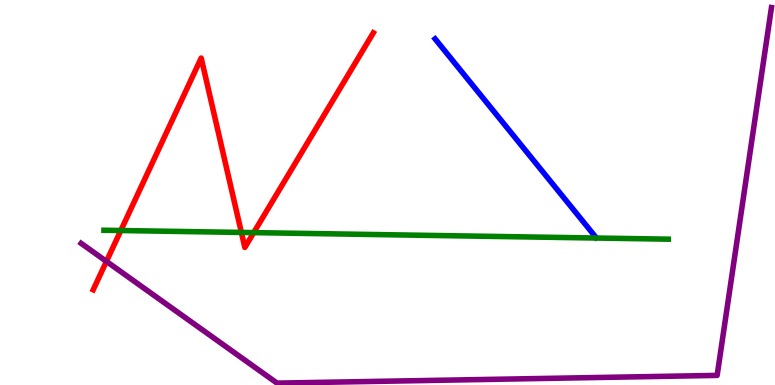[{'lines': ['blue', 'red'], 'intersections': []}, {'lines': ['green', 'red'], 'intersections': [{'x': 1.56, 'y': 4.01}, {'x': 3.11, 'y': 3.96}, {'x': 3.27, 'y': 3.96}]}, {'lines': ['purple', 'red'], 'intersections': [{'x': 1.37, 'y': 3.21}]}, {'lines': ['blue', 'green'], 'intersections': []}, {'lines': ['blue', 'purple'], 'intersections': []}, {'lines': ['green', 'purple'], 'intersections': []}]